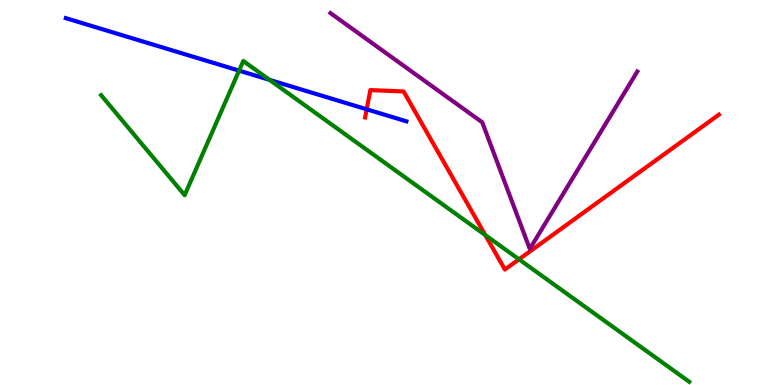[{'lines': ['blue', 'red'], 'intersections': [{'x': 4.73, 'y': 7.16}]}, {'lines': ['green', 'red'], 'intersections': [{'x': 6.26, 'y': 3.89}, {'x': 6.7, 'y': 3.26}]}, {'lines': ['purple', 'red'], 'intersections': []}, {'lines': ['blue', 'green'], 'intersections': [{'x': 3.08, 'y': 8.17}, {'x': 3.48, 'y': 7.93}]}, {'lines': ['blue', 'purple'], 'intersections': []}, {'lines': ['green', 'purple'], 'intersections': []}]